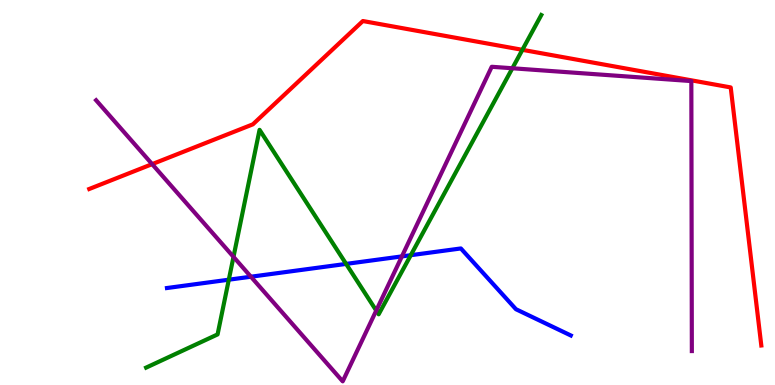[{'lines': ['blue', 'red'], 'intersections': []}, {'lines': ['green', 'red'], 'intersections': [{'x': 6.74, 'y': 8.71}]}, {'lines': ['purple', 'red'], 'intersections': [{'x': 1.96, 'y': 5.74}]}, {'lines': ['blue', 'green'], 'intersections': [{'x': 2.95, 'y': 2.74}, {'x': 4.47, 'y': 3.15}, {'x': 5.3, 'y': 3.37}]}, {'lines': ['blue', 'purple'], 'intersections': [{'x': 3.24, 'y': 2.81}, {'x': 5.19, 'y': 3.34}]}, {'lines': ['green', 'purple'], 'intersections': [{'x': 3.01, 'y': 3.33}, {'x': 4.85, 'y': 1.93}, {'x': 6.61, 'y': 8.23}]}]